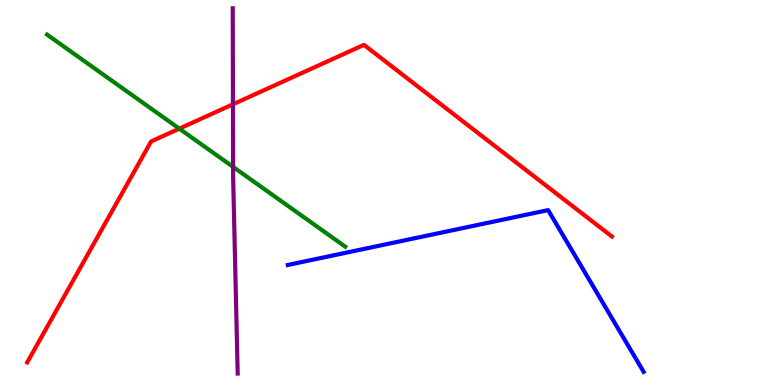[{'lines': ['blue', 'red'], 'intersections': []}, {'lines': ['green', 'red'], 'intersections': [{'x': 2.31, 'y': 6.66}]}, {'lines': ['purple', 'red'], 'intersections': [{'x': 3.01, 'y': 7.29}]}, {'lines': ['blue', 'green'], 'intersections': []}, {'lines': ['blue', 'purple'], 'intersections': []}, {'lines': ['green', 'purple'], 'intersections': [{'x': 3.01, 'y': 5.66}]}]